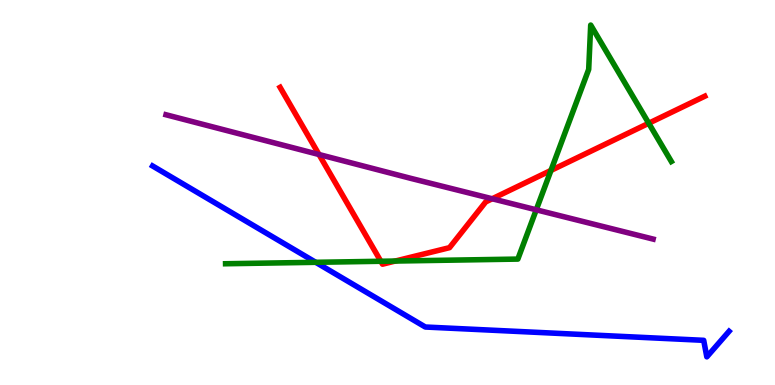[{'lines': ['blue', 'red'], 'intersections': []}, {'lines': ['green', 'red'], 'intersections': [{'x': 4.91, 'y': 3.21}, {'x': 5.1, 'y': 3.22}, {'x': 7.11, 'y': 5.57}, {'x': 8.37, 'y': 6.8}]}, {'lines': ['purple', 'red'], 'intersections': [{'x': 4.12, 'y': 5.99}, {'x': 6.35, 'y': 4.84}]}, {'lines': ['blue', 'green'], 'intersections': [{'x': 4.07, 'y': 3.19}]}, {'lines': ['blue', 'purple'], 'intersections': []}, {'lines': ['green', 'purple'], 'intersections': [{'x': 6.92, 'y': 4.55}]}]